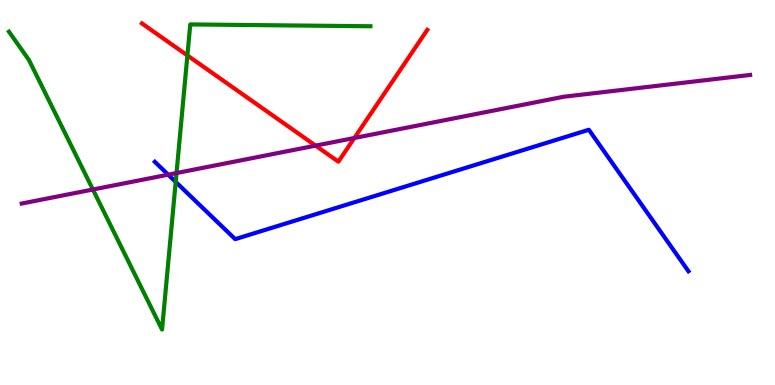[{'lines': ['blue', 'red'], 'intersections': []}, {'lines': ['green', 'red'], 'intersections': [{'x': 2.42, 'y': 8.56}]}, {'lines': ['purple', 'red'], 'intersections': [{'x': 4.07, 'y': 6.22}, {'x': 4.57, 'y': 6.42}]}, {'lines': ['blue', 'green'], 'intersections': [{'x': 2.27, 'y': 5.28}]}, {'lines': ['blue', 'purple'], 'intersections': [{'x': 2.17, 'y': 5.46}]}, {'lines': ['green', 'purple'], 'intersections': [{'x': 1.2, 'y': 5.08}, {'x': 2.28, 'y': 5.51}]}]